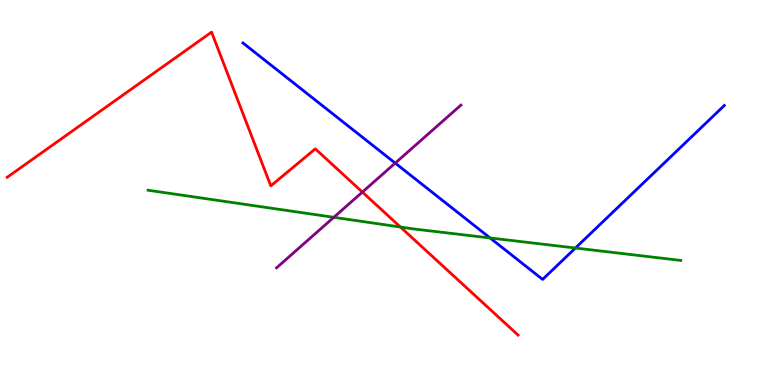[{'lines': ['blue', 'red'], 'intersections': []}, {'lines': ['green', 'red'], 'intersections': [{'x': 5.17, 'y': 4.1}]}, {'lines': ['purple', 'red'], 'intersections': [{'x': 4.68, 'y': 5.01}]}, {'lines': ['blue', 'green'], 'intersections': [{'x': 6.32, 'y': 3.82}, {'x': 7.42, 'y': 3.56}]}, {'lines': ['blue', 'purple'], 'intersections': [{'x': 5.1, 'y': 5.76}]}, {'lines': ['green', 'purple'], 'intersections': [{'x': 4.31, 'y': 4.36}]}]